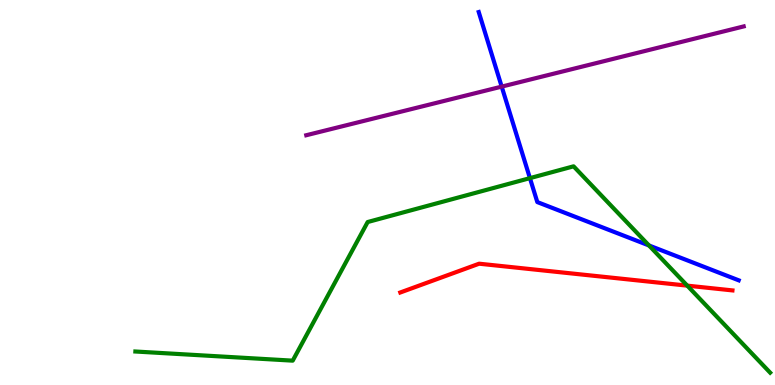[{'lines': ['blue', 'red'], 'intersections': []}, {'lines': ['green', 'red'], 'intersections': [{'x': 8.87, 'y': 2.58}]}, {'lines': ['purple', 'red'], 'intersections': []}, {'lines': ['blue', 'green'], 'intersections': [{'x': 6.84, 'y': 5.37}, {'x': 8.37, 'y': 3.62}]}, {'lines': ['blue', 'purple'], 'intersections': [{'x': 6.47, 'y': 7.75}]}, {'lines': ['green', 'purple'], 'intersections': []}]